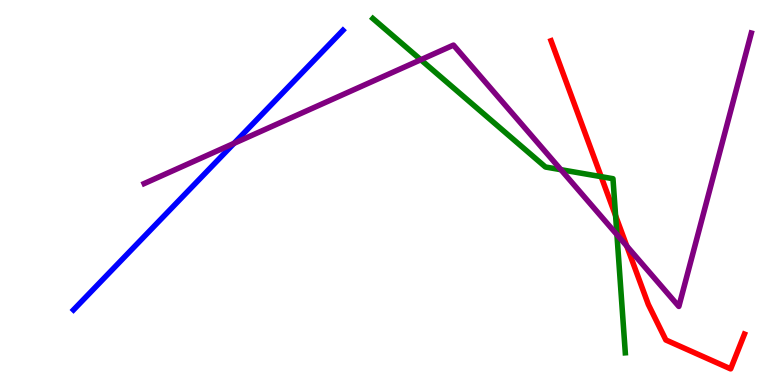[{'lines': ['blue', 'red'], 'intersections': []}, {'lines': ['green', 'red'], 'intersections': [{'x': 7.76, 'y': 5.41}, {'x': 7.94, 'y': 4.4}]}, {'lines': ['purple', 'red'], 'intersections': [{'x': 8.09, 'y': 3.61}]}, {'lines': ['blue', 'green'], 'intersections': []}, {'lines': ['blue', 'purple'], 'intersections': [{'x': 3.02, 'y': 6.28}]}, {'lines': ['green', 'purple'], 'intersections': [{'x': 5.43, 'y': 8.45}, {'x': 7.24, 'y': 5.59}, {'x': 7.96, 'y': 3.91}]}]